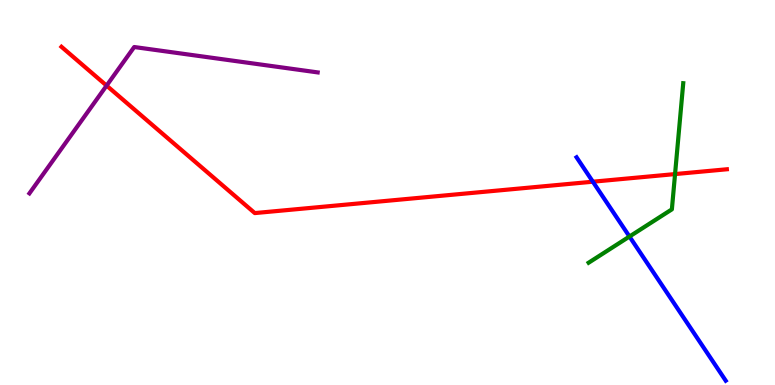[{'lines': ['blue', 'red'], 'intersections': [{'x': 7.65, 'y': 5.28}]}, {'lines': ['green', 'red'], 'intersections': [{'x': 8.71, 'y': 5.48}]}, {'lines': ['purple', 'red'], 'intersections': [{'x': 1.38, 'y': 7.78}]}, {'lines': ['blue', 'green'], 'intersections': [{'x': 8.12, 'y': 3.86}]}, {'lines': ['blue', 'purple'], 'intersections': []}, {'lines': ['green', 'purple'], 'intersections': []}]